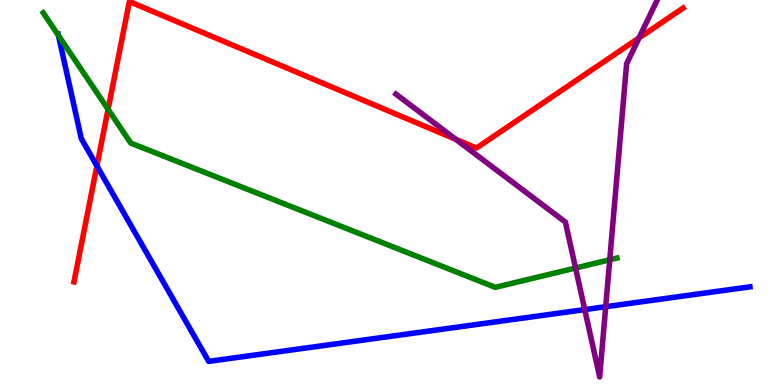[{'lines': ['blue', 'red'], 'intersections': [{'x': 1.25, 'y': 5.69}]}, {'lines': ['green', 'red'], 'intersections': [{'x': 1.39, 'y': 7.16}]}, {'lines': ['purple', 'red'], 'intersections': [{'x': 5.88, 'y': 6.38}, {'x': 8.25, 'y': 9.01}]}, {'lines': ['blue', 'green'], 'intersections': [{'x': 0.754, 'y': 9.08}]}, {'lines': ['blue', 'purple'], 'intersections': [{'x': 7.55, 'y': 1.96}, {'x': 7.82, 'y': 2.03}]}, {'lines': ['green', 'purple'], 'intersections': [{'x': 7.43, 'y': 3.04}, {'x': 7.87, 'y': 3.25}]}]